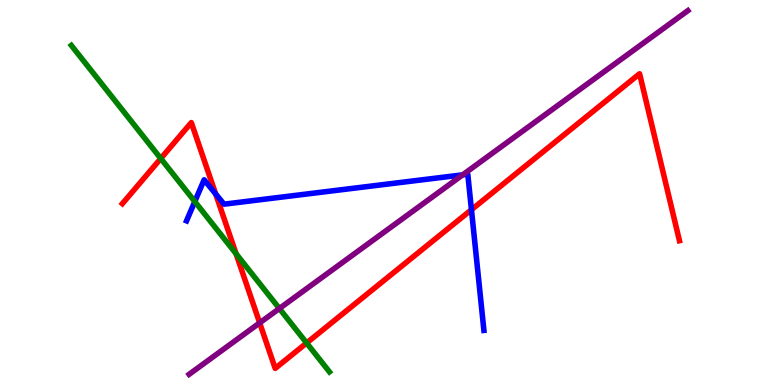[{'lines': ['blue', 'red'], 'intersections': [{'x': 2.78, 'y': 4.96}, {'x': 6.08, 'y': 4.55}]}, {'lines': ['green', 'red'], 'intersections': [{'x': 2.07, 'y': 5.88}, {'x': 3.05, 'y': 3.41}, {'x': 3.96, 'y': 1.09}]}, {'lines': ['purple', 'red'], 'intersections': [{'x': 3.35, 'y': 1.61}]}, {'lines': ['blue', 'green'], 'intersections': [{'x': 2.51, 'y': 4.76}]}, {'lines': ['blue', 'purple'], 'intersections': [{'x': 5.97, 'y': 5.46}]}, {'lines': ['green', 'purple'], 'intersections': [{'x': 3.6, 'y': 1.99}]}]